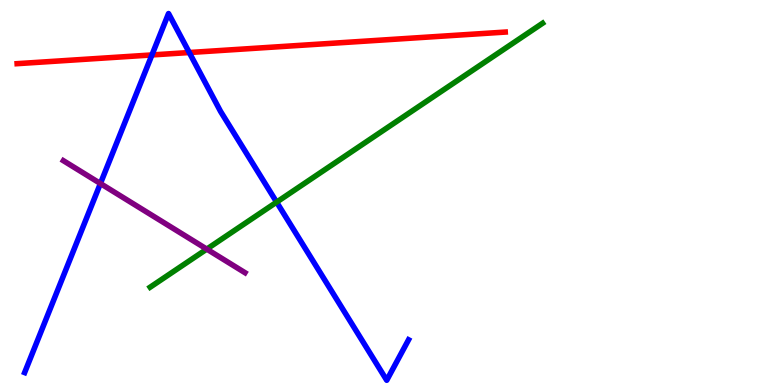[{'lines': ['blue', 'red'], 'intersections': [{'x': 1.96, 'y': 8.57}, {'x': 2.44, 'y': 8.64}]}, {'lines': ['green', 'red'], 'intersections': []}, {'lines': ['purple', 'red'], 'intersections': []}, {'lines': ['blue', 'green'], 'intersections': [{'x': 3.57, 'y': 4.75}]}, {'lines': ['blue', 'purple'], 'intersections': [{'x': 1.3, 'y': 5.23}]}, {'lines': ['green', 'purple'], 'intersections': [{'x': 2.67, 'y': 3.53}]}]